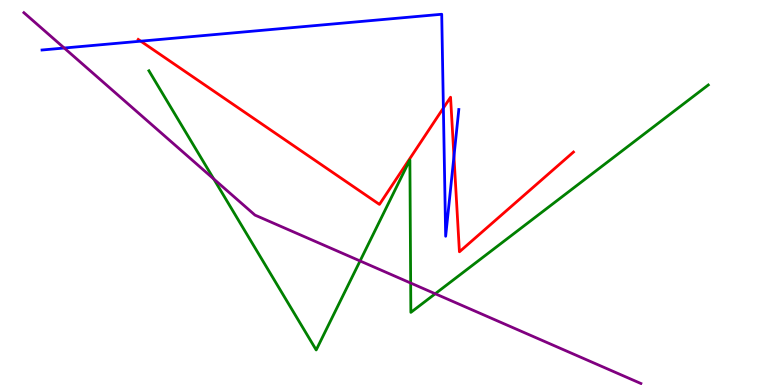[{'lines': ['blue', 'red'], 'intersections': [{'x': 1.82, 'y': 8.93}, {'x': 5.72, 'y': 7.19}, {'x': 5.86, 'y': 5.94}]}, {'lines': ['green', 'red'], 'intersections': []}, {'lines': ['purple', 'red'], 'intersections': []}, {'lines': ['blue', 'green'], 'intersections': []}, {'lines': ['blue', 'purple'], 'intersections': [{'x': 0.829, 'y': 8.75}]}, {'lines': ['green', 'purple'], 'intersections': [{'x': 2.76, 'y': 5.35}, {'x': 4.65, 'y': 3.22}, {'x': 5.3, 'y': 2.65}, {'x': 5.62, 'y': 2.37}]}]